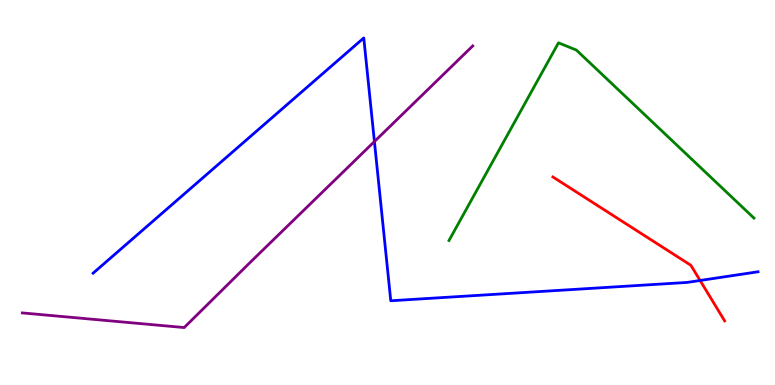[{'lines': ['blue', 'red'], 'intersections': [{'x': 9.03, 'y': 2.71}]}, {'lines': ['green', 'red'], 'intersections': []}, {'lines': ['purple', 'red'], 'intersections': []}, {'lines': ['blue', 'green'], 'intersections': []}, {'lines': ['blue', 'purple'], 'intersections': [{'x': 4.83, 'y': 6.32}]}, {'lines': ['green', 'purple'], 'intersections': []}]